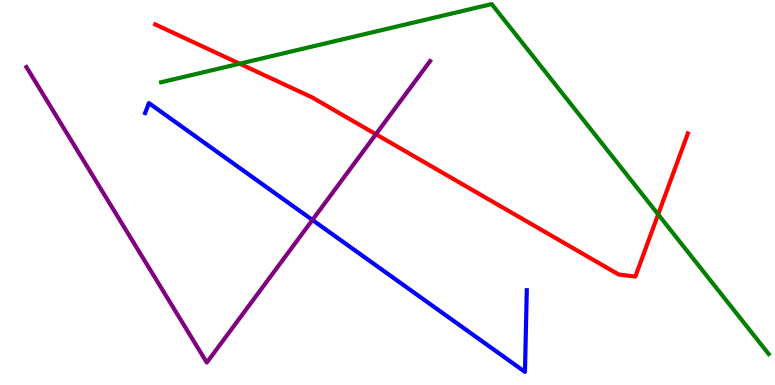[{'lines': ['blue', 'red'], 'intersections': []}, {'lines': ['green', 'red'], 'intersections': [{'x': 3.09, 'y': 8.35}, {'x': 8.49, 'y': 4.43}]}, {'lines': ['purple', 'red'], 'intersections': [{'x': 4.85, 'y': 6.51}]}, {'lines': ['blue', 'green'], 'intersections': []}, {'lines': ['blue', 'purple'], 'intersections': [{'x': 4.03, 'y': 4.29}]}, {'lines': ['green', 'purple'], 'intersections': []}]